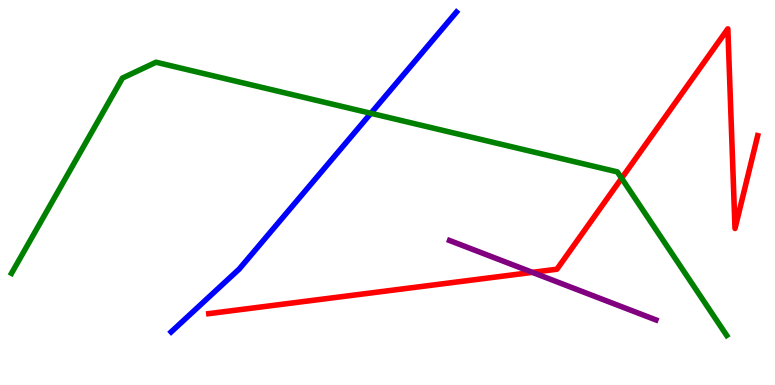[{'lines': ['blue', 'red'], 'intersections': []}, {'lines': ['green', 'red'], 'intersections': [{'x': 8.02, 'y': 5.37}]}, {'lines': ['purple', 'red'], 'intersections': [{'x': 6.87, 'y': 2.93}]}, {'lines': ['blue', 'green'], 'intersections': [{'x': 4.79, 'y': 7.06}]}, {'lines': ['blue', 'purple'], 'intersections': []}, {'lines': ['green', 'purple'], 'intersections': []}]